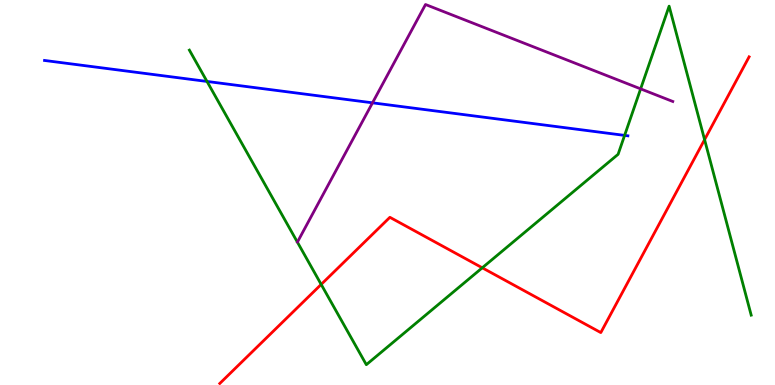[{'lines': ['blue', 'red'], 'intersections': []}, {'lines': ['green', 'red'], 'intersections': [{'x': 4.14, 'y': 2.61}, {'x': 6.22, 'y': 3.04}, {'x': 9.09, 'y': 6.37}]}, {'lines': ['purple', 'red'], 'intersections': []}, {'lines': ['blue', 'green'], 'intersections': [{'x': 2.67, 'y': 7.88}, {'x': 8.06, 'y': 6.48}]}, {'lines': ['blue', 'purple'], 'intersections': [{'x': 4.81, 'y': 7.33}]}, {'lines': ['green', 'purple'], 'intersections': [{'x': 8.27, 'y': 7.69}]}]